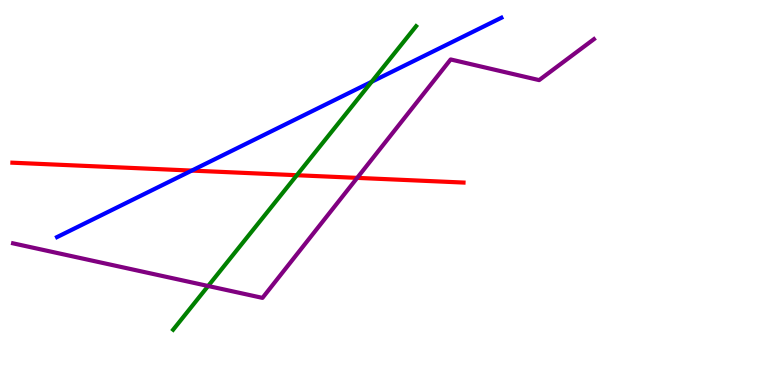[{'lines': ['blue', 'red'], 'intersections': [{'x': 2.47, 'y': 5.57}]}, {'lines': ['green', 'red'], 'intersections': [{'x': 3.83, 'y': 5.45}]}, {'lines': ['purple', 'red'], 'intersections': [{'x': 4.61, 'y': 5.38}]}, {'lines': ['blue', 'green'], 'intersections': [{'x': 4.79, 'y': 7.88}]}, {'lines': ['blue', 'purple'], 'intersections': []}, {'lines': ['green', 'purple'], 'intersections': [{'x': 2.69, 'y': 2.57}]}]